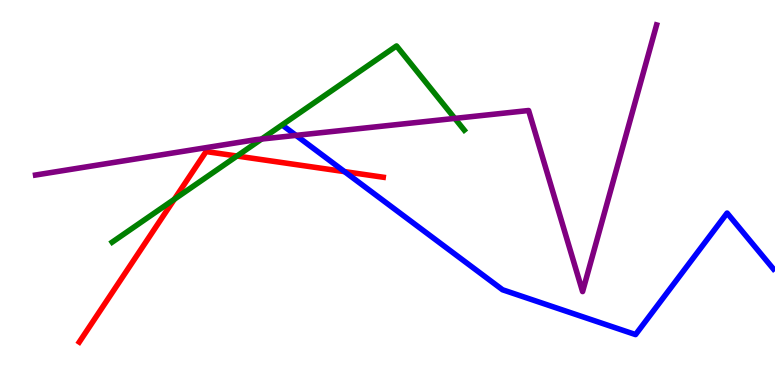[{'lines': ['blue', 'red'], 'intersections': [{'x': 4.45, 'y': 5.54}]}, {'lines': ['green', 'red'], 'intersections': [{'x': 2.25, 'y': 4.82}, {'x': 3.06, 'y': 5.95}]}, {'lines': ['purple', 'red'], 'intersections': []}, {'lines': ['blue', 'green'], 'intersections': []}, {'lines': ['blue', 'purple'], 'intersections': [{'x': 3.82, 'y': 6.48}]}, {'lines': ['green', 'purple'], 'intersections': [{'x': 3.38, 'y': 6.39}, {'x': 5.87, 'y': 6.92}]}]